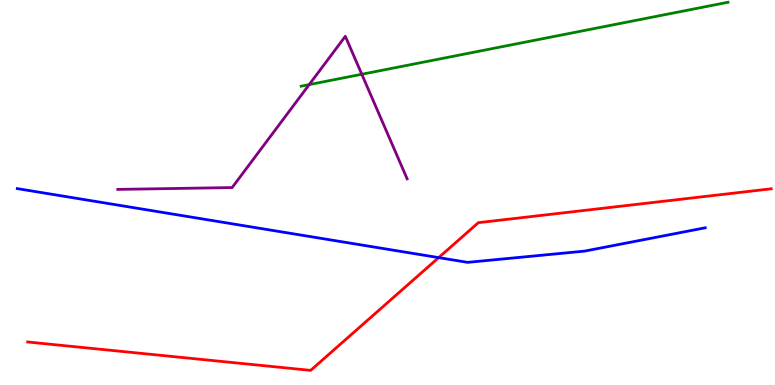[{'lines': ['blue', 'red'], 'intersections': [{'x': 5.66, 'y': 3.31}]}, {'lines': ['green', 'red'], 'intersections': []}, {'lines': ['purple', 'red'], 'intersections': []}, {'lines': ['blue', 'green'], 'intersections': []}, {'lines': ['blue', 'purple'], 'intersections': []}, {'lines': ['green', 'purple'], 'intersections': [{'x': 3.99, 'y': 7.8}, {'x': 4.67, 'y': 8.07}]}]